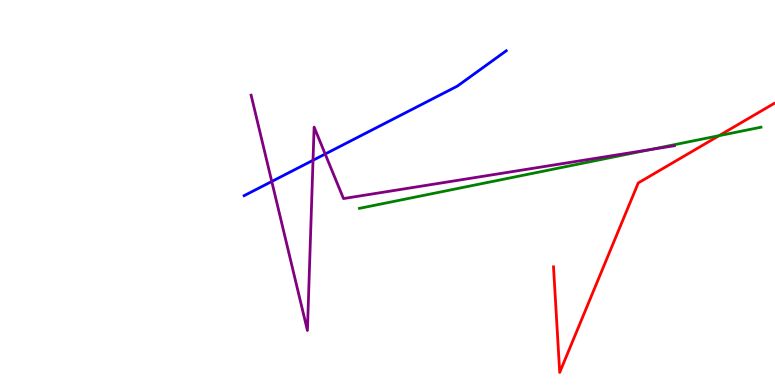[{'lines': ['blue', 'red'], 'intersections': []}, {'lines': ['green', 'red'], 'intersections': [{'x': 9.28, 'y': 6.48}]}, {'lines': ['purple', 'red'], 'intersections': []}, {'lines': ['blue', 'green'], 'intersections': []}, {'lines': ['blue', 'purple'], 'intersections': [{'x': 3.51, 'y': 5.29}, {'x': 4.04, 'y': 5.84}, {'x': 4.2, 'y': 6.0}]}, {'lines': ['green', 'purple'], 'intersections': [{'x': 8.38, 'y': 6.11}]}]